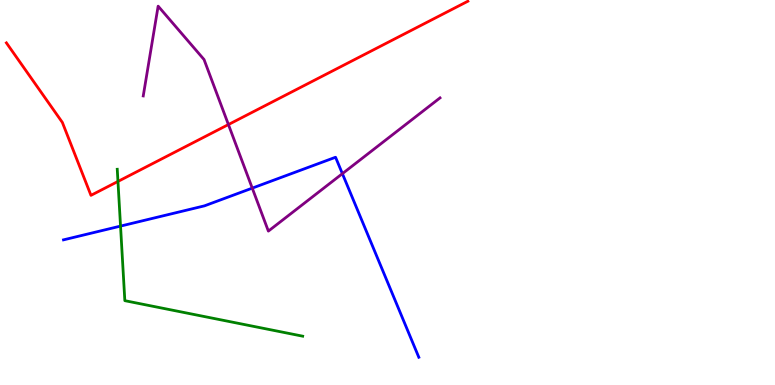[{'lines': ['blue', 'red'], 'intersections': []}, {'lines': ['green', 'red'], 'intersections': [{'x': 1.52, 'y': 5.29}]}, {'lines': ['purple', 'red'], 'intersections': [{'x': 2.95, 'y': 6.76}]}, {'lines': ['blue', 'green'], 'intersections': [{'x': 1.56, 'y': 4.13}]}, {'lines': ['blue', 'purple'], 'intersections': [{'x': 3.25, 'y': 5.11}, {'x': 4.42, 'y': 5.49}]}, {'lines': ['green', 'purple'], 'intersections': []}]